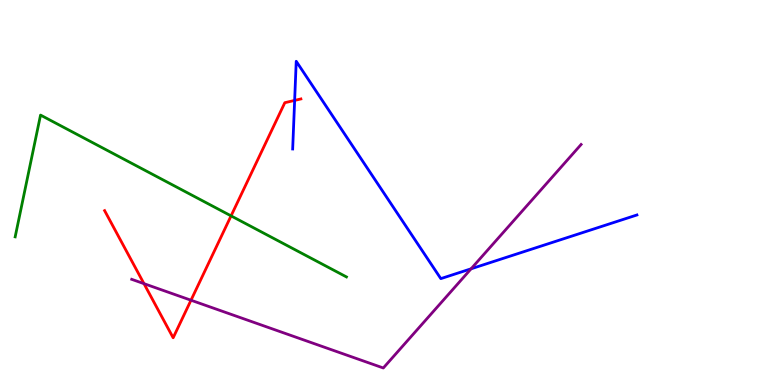[{'lines': ['blue', 'red'], 'intersections': [{'x': 3.8, 'y': 7.39}]}, {'lines': ['green', 'red'], 'intersections': [{'x': 2.98, 'y': 4.39}]}, {'lines': ['purple', 'red'], 'intersections': [{'x': 1.86, 'y': 2.63}, {'x': 2.46, 'y': 2.2}]}, {'lines': ['blue', 'green'], 'intersections': []}, {'lines': ['blue', 'purple'], 'intersections': [{'x': 6.08, 'y': 3.02}]}, {'lines': ['green', 'purple'], 'intersections': []}]